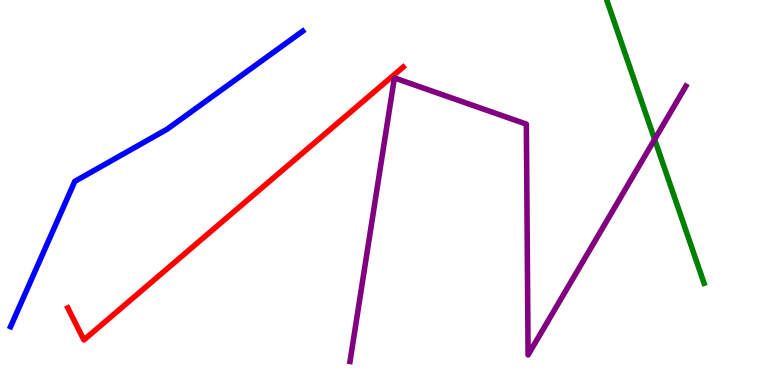[{'lines': ['blue', 'red'], 'intersections': []}, {'lines': ['green', 'red'], 'intersections': []}, {'lines': ['purple', 'red'], 'intersections': []}, {'lines': ['blue', 'green'], 'intersections': []}, {'lines': ['blue', 'purple'], 'intersections': []}, {'lines': ['green', 'purple'], 'intersections': [{'x': 8.45, 'y': 6.38}]}]